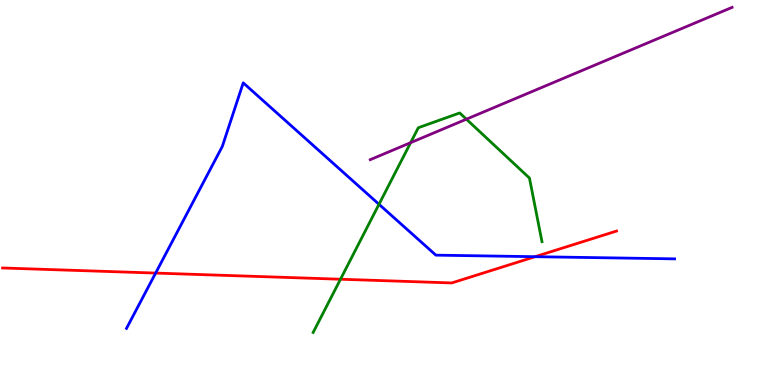[{'lines': ['blue', 'red'], 'intersections': [{'x': 2.01, 'y': 2.91}, {'x': 6.9, 'y': 3.33}]}, {'lines': ['green', 'red'], 'intersections': [{'x': 4.39, 'y': 2.75}]}, {'lines': ['purple', 'red'], 'intersections': []}, {'lines': ['blue', 'green'], 'intersections': [{'x': 4.89, 'y': 4.69}]}, {'lines': ['blue', 'purple'], 'intersections': []}, {'lines': ['green', 'purple'], 'intersections': [{'x': 5.3, 'y': 6.29}, {'x': 6.02, 'y': 6.9}]}]